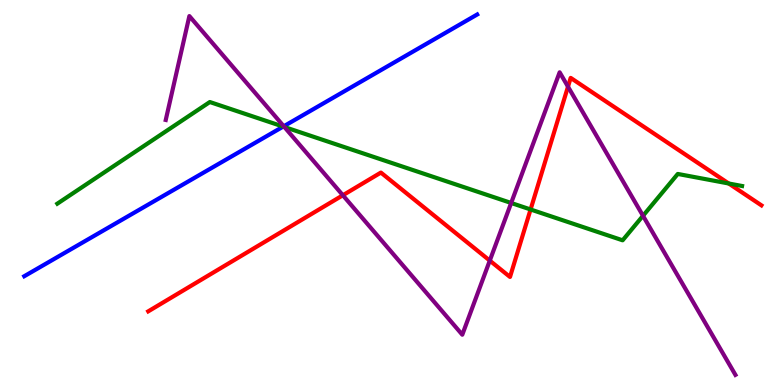[{'lines': ['blue', 'red'], 'intersections': []}, {'lines': ['green', 'red'], 'intersections': [{'x': 6.85, 'y': 4.56}, {'x': 9.4, 'y': 5.23}]}, {'lines': ['purple', 'red'], 'intersections': [{'x': 4.42, 'y': 4.93}, {'x': 6.32, 'y': 3.23}, {'x': 7.33, 'y': 7.75}]}, {'lines': ['blue', 'green'], 'intersections': [{'x': 3.65, 'y': 6.71}]}, {'lines': ['blue', 'purple'], 'intersections': [{'x': 3.66, 'y': 6.72}]}, {'lines': ['green', 'purple'], 'intersections': [{'x': 3.67, 'y': 6.7}, {'x': 6.6, 'y': 4.73}, {'x': 8.3, 'y': 4.4}]}]